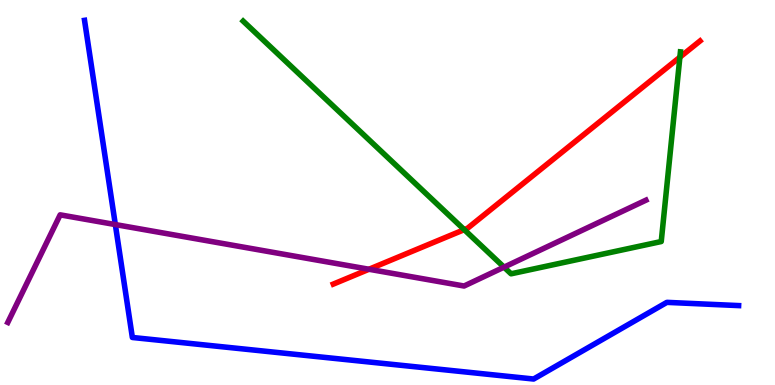[{'lines': ['blue', 'red'], 'intersections': []}, {'lines': ['green', 'red'], 'intersections': [{'x': 5.99, 'y': 4.04}, {'x': 8.77, 'y': 8.51}]}, {'lines': ['purple', 'red'], 'intersections': [{'x': 4.76, 'y': 3.01}]}, {'lines': ['blue', 'green'], 'intersections': []}, {'lines': ['blue', 'purple'], 'intersections': [{'x': 1.49, 'y': 4.17}]}, {'lines': ['green', 'purple'], 'intersections': [{'x': 6.5, 'y': 3.06}]}]